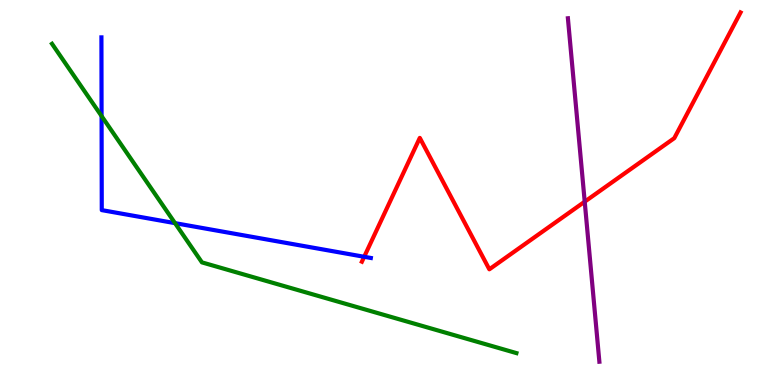[{'lines': ['blue', 'red'], 'intersections': [{'x': 4.7, 'y': 3.33}]}, {'lines': ['green', 'red'], 'intersections': []}, {'lines': ['purple', 'red'], 'intersections': [{'x': 7.54, 'y': 4.76}]}, {'lines': ['blue', 'green'], 'intersections': [{'x': 1.31, 'y': 6.99}, {'x': 2.26, 'y': 4.2}]}, {'lines': ['blue', 'purple'], 'intersections': []}, {'lines': ['green', 'purple'], 'intersections': []}]